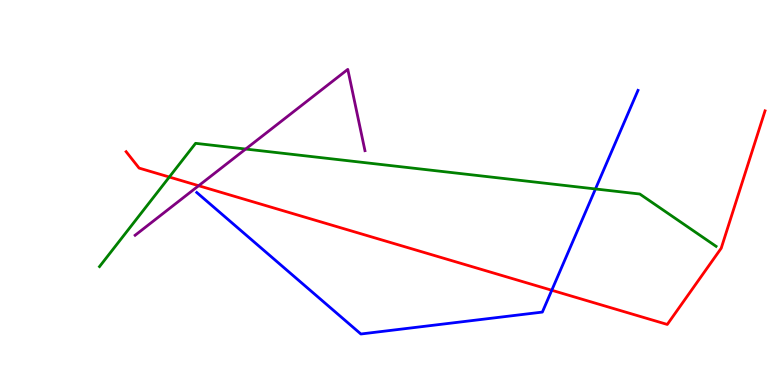[{'lines': ['blue', 'red'], 'intersections': [{'x': 7.12, 'y': 2.46}]}, {'lines': ['green', 'red'], 'intersections': [{'x': 2.18, 'y': 5.4}]}, {'lines': ['purple', 'red'], 'intersections': [{'x': 2.56, 'y': 5.18}]}, {'lines': ['blue', 'green'], 'intersections': [{'x': 7.68, 'y': 5.09}]}, {'lines': ['blue', 'purple'], 'intersections': []}, {'lines': ['green', 'purple'], 'intersections': [{'x': 3.17, 'y': 6.13}]}]